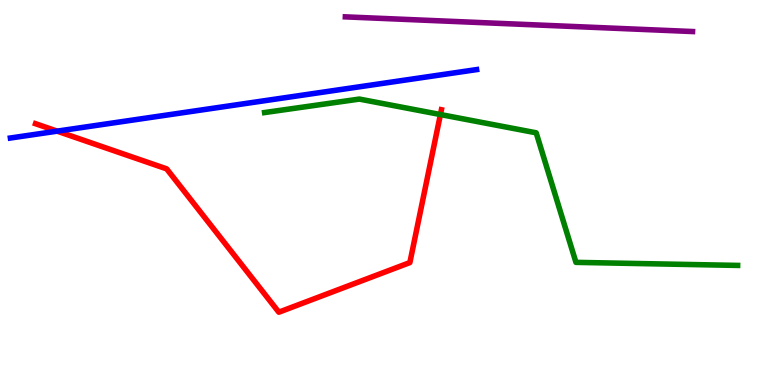[{'lines': ['blue', 'red'], 'intersections': [{'x': 0.737, 'y': 6.59}]}, {'lines': ['green', 'red'], 'intersections': [{'x': 5.68, 'y': 7.02}]}, {'lines': ['purple', 'red'], 'intersections': []}, {'lines': ['blue', 'green'], 'intersections': []}, {'lines': ['blue', 'purple'], 'intersections': []}, {'lines': ['green', 'purple'], 'intersections': []}]